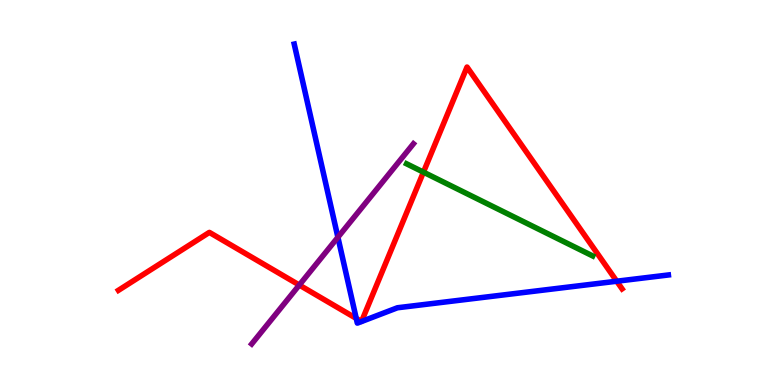[{'lines': ['blue', 'red'], 'intersections': [{'x': 4.6, 'y': 1.73}, {'x': 7.96, 'y': 2.7}]}, {'lines': ['green', 'red'], 'intersections': [{'x': 5.46, 'y': 5.53}]}, {'lines': ['purple', 'red'], 'intersections': [{'x': 3.86, 'y': 2.6}]}, {'lines': ['blue', 'green'], 'intersections': []}, {'lines': ['blue', 'purple'], 'intersections': [{'x': 4.36, 'y': 3.84}]}, {'lines': ['green', 'purple'], 'intersections': []}]